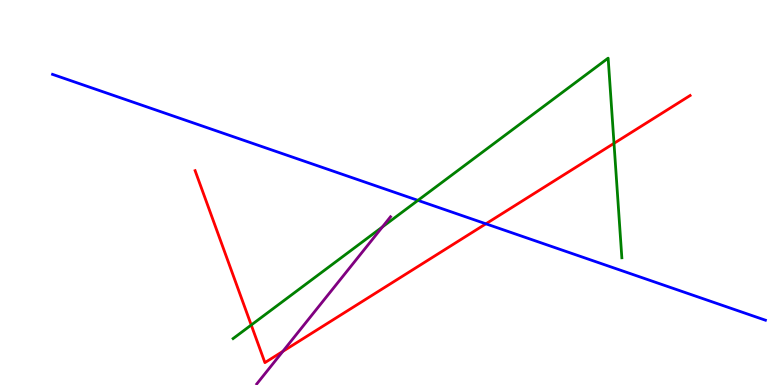[{'lines': ['blue', 'red'], 'intersections': [{'x': 6.27, 'y': 4.19}]}, {'lines': ['green', 'red'], 'intersections': [{'x': 3.24, 'y': 1.56}, {'x': 7.92, 'y': 6.28}]}, {'lines': ['purple', 'red'], 'intersections': [{'x': 3.65, 'y': 0.873}]}, {'lines': ['blue', 'green'], 'intersections': [{'x': 5.39, 'y': 4.8}]}, {'lines': ['blue', 'purple'], 'intersections': []}, {'lines': ['green', 'purple'], 'intersections': [{'x': 4.93, 'y': 4.1}]}]